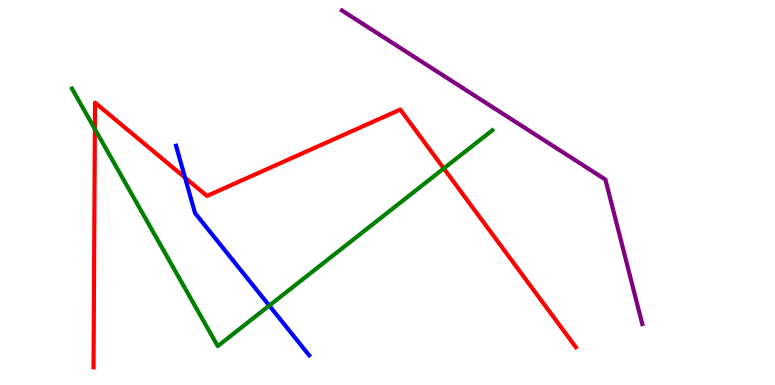[{'lines': ['blue', 'red'], 'intersections': [{'x': 2.39, 'y': 5.39}]}, {'lines': ['green', 'red'], 'intersections': [{'x': 1.22, 'y': 6.65}, {'x': 5.73, 'y': 5.62}]}, {'lines': ['purple', 'red'], 'intersections': []}, {'lines': ['blue', 'green'], 'intersections': [{'x': 3.47, 'y': 2.06}]}, {'lines': ['blue', 'purple'], 'intersections': []}, {'lines': ['green', 'purple'], 'intersections': []}]